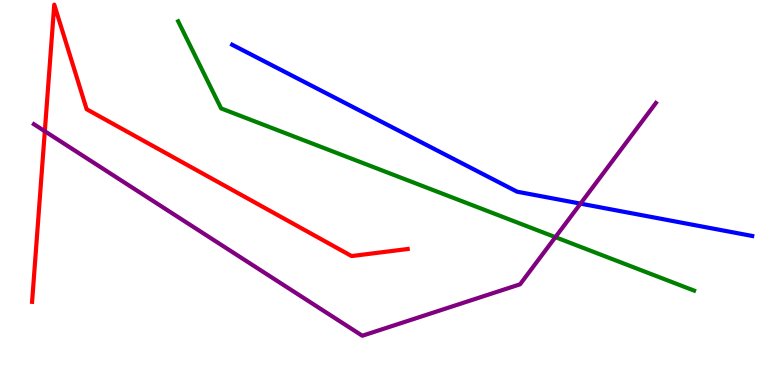[{'lines': ['blue', 'red'], 'intersections': []}, {'lines': ['green', 'red'], 'intersections': []}, {'lines': ['purple', 'red'], 'intersections': [{'x': 0.578, 'y': 6.59}]}, {'lines': ['blue', 'green'], 'intersections': []}, {'lines': ['blue', 'purple'], 'intersections': [{'x': 7.49, 'y': 4.71}]}, {'lines': ['green', 'purple'], 'intersections': [{'x': 7.17, 'y': 3.84}]}]